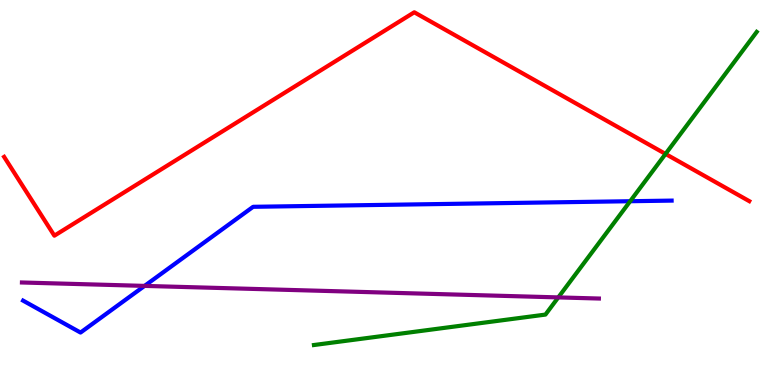[{'lines': ['blue', 'red'], 'intersections': []}, {'lines': ['green', 'red'], 'intersections': [{'x': 8.59, 'y': 6.0}]}, {'lines': ['purple', 'red'], 'intersections': []}, {'lines': ['blue', 'green'], 'intersections': [{'x': 8.13, 'y': 4.77}]}, {'lines': ['blue', 'purple'], 'intersections': [{'x': 1.87, 'y': 2.57}]}, {'lines': ['green', 'purple'], 'intersections': [{'x': 7.2, 'y': 2.28}]}]